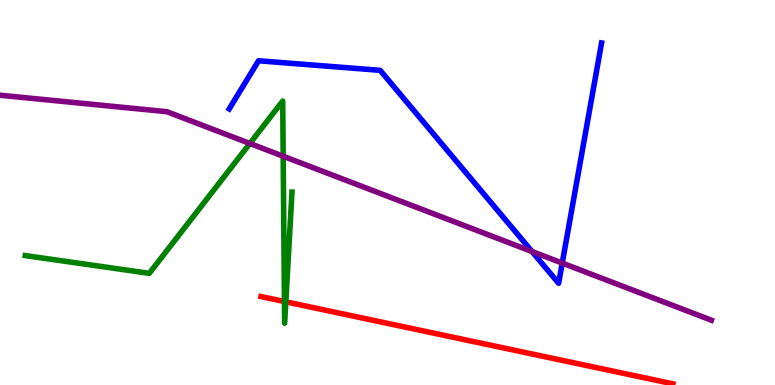[{'lines': ['blue', 'red'], 'intersections': []}, {'lines': ['green', 'red'], 'intersections': [{'x': 3.67, 'y': 2.17}, {'x': 3.69, 'y': 2.16}]}, {'lines': ['purple', 'red'], 'intersections': []}, {'lines': ['blue', 'green'], 'intersections': []}, {'lines': ['blue', 'purple'], 'intersections': [{'x': 6.86, 'y': 3.47}, {'x': 7.25, 'y': 3.17}]}, {'lines': ['green', 'purple'], 'intersections': [{'x': 3.22, 'y': 6.27}, {'x': 3.65, 'y': 5.94}]}]